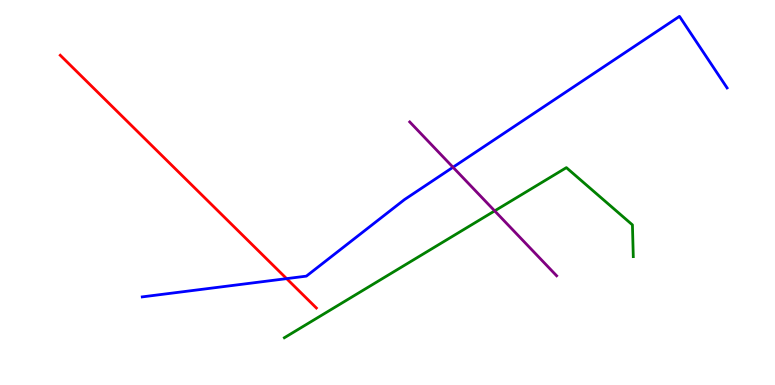[{'lines': ['blue', 'red'], 'intersections': [{'x': 3.7, 'y': 2.76}]}, {'lines': ['green', 'red'], 'intersections': []}, {'lines': ['purple', 'red'], 'intersections': []}, {'lines': ['blue', 'green'], 'intersections': []}, {'lines': ['blue', 'purple'], 'intersections': [{'x': 5.85, 'y': 5.66}]}, {'lines': ['green', 'purple'], 'intersections': [{'x': 6.38, 'y': 4.52}]}]